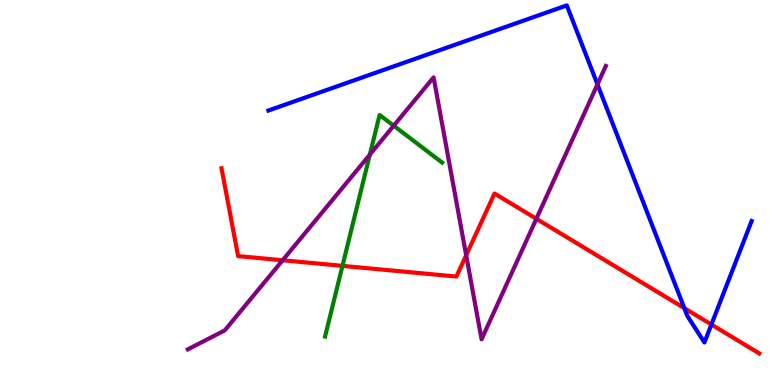[{'lines': ['blue', 'red'], 'intersections': [{'x': 8.83, 'y': 2.0}, {'x': 9.18, 'y': 1.57}]}, {'lines': ['green', 'red'], 'intersections': [{'x': 4.42, 'y': 3.09}]}, {'lines': ['purple', 'red'], 'intersections': [{'x': 3.65, 'y': 3.24}, {'x': 6.02, 'y': 3.37}, {'x': 6.92, 'y': 4.32}]}, {'lines': ['blue', 'green'], 'intersections': []}, {'lines': ['blue', 'purple'], 'intersections': [{'x': 7.71, 'y': 7.81}]}, {'lines': ['green', 'purple'], 'intersections': [{'x': 4.77, 'y': 5.98}, {'x': 5.08, 'y': 6.73}]}]